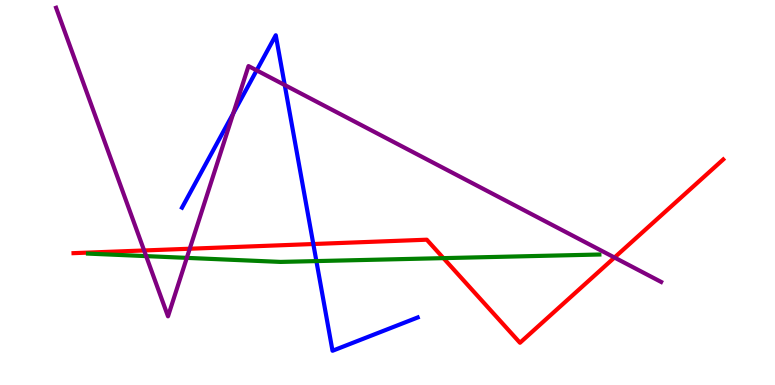[{'lines': ['blue', 'red'], 'intersections': [{'x': 4.04, 'y': 3.66}]}, {'lines': ['green', 'red'], 'intersections': [{'x': 5.72, 'y': 3.3}]}, {'lines': ['purple', 'red'], 'intersections': [{'x': 1.86, 'y': 3.49}, {'x': 2.45, 'y': 3.54}, {'x': 7.93, 'y': 3.31}]}, {'lines': ['blue', 'green'], 'intersections': [{'x': 4.08, 'y': 3.22}]}, {'lines': ['blue', 'purple'], 'intersections': [{'x': 3.01, 'y': 7.06}, {'x': 3.31, 'y': 8.17}, {'x': 3.67, 'y': 7.79}]}, {'lines': ['green', 'purple'], 'intersections': [{'x': 1.89, 'y': 3.35}, {'x': 2.41, 'y': 3.3}]}]